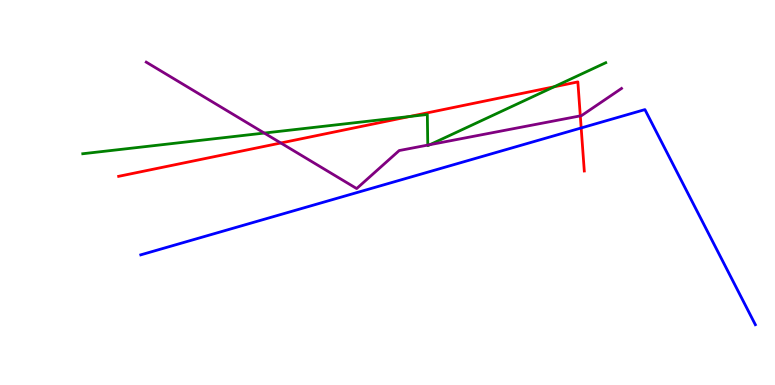[{'lines': ['blue', 'red'], 'intersections': [{'x': 7.5, 'y': 6.68}]}, {'lines': ['green', 'red'], 'intersections': [{'x': 5.29, 'y': 6.97}, {'x': 7.15, 'y': 7.75}]}, {'lines': ['purple', 'red'], 'intersections': [{'x': 3.62, 'y': 6.29}, {'x': 7.49, 'y': 6.99}]}, {'lines': ['blue', 'green'], 'intersections': []}, {'lines': ['blue', 'purple'], 'intersections': []}, {'lines': ['green', 'purple'], 'intersections': [{'x': 3.41, 'y': 6.54}, {'x': 5.52, 'y': 6.23}, {'x': 5.55, 'y': 6.24}]}]